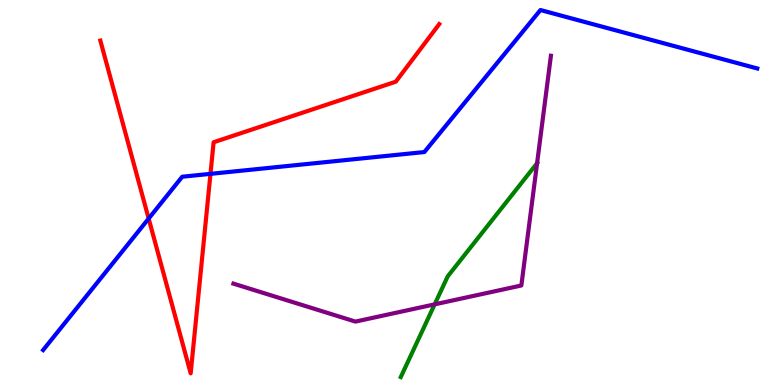[{'lines': ['blue', 'red'], 'intersections': [{'x': 1.92, 'y': 4.32}, {'x': 2.72, 'y': 5.48}]}, {'lines': ['green', 'red'], 'intersections': []}, {'lines': ['purple', 'red'], 'intersections': []}, {'lines': ['blue', 'green'], 'intersections': []}, {'lines': ['blue', 'purple'], 'intersections': []}, {'lines': ['green', 'purple'], 'intersections': [{'x': 5.61, 'y': 2.09}, {'x': 6.93, 'y': 5.76}]}]